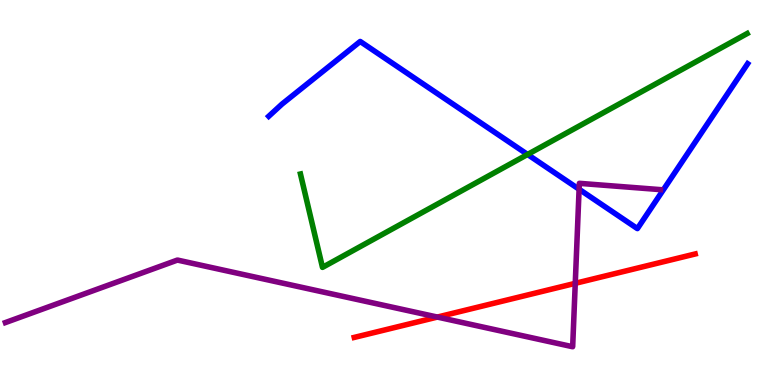[{'lines': ['blue', 'red'], 'intersections': []}, {'lines': ['green', 'red'], 'intersections': []}, {'lines': ['purple', 'red'], 'intersections': [{'x': 5.64, 'y': 1.76}, {'x': 7.42, 'y': 2.64}]}, {'lines': ['blue', 'green'], 'intersections': [{'x': 6.81, 'y': 5.99}]}, {'lines': ['blue', 'purple'], 'intersections': [{'x': 7.47, 'y': 5.08}]}, {'lines': ['green', 'purple'], 'intersections': []}]